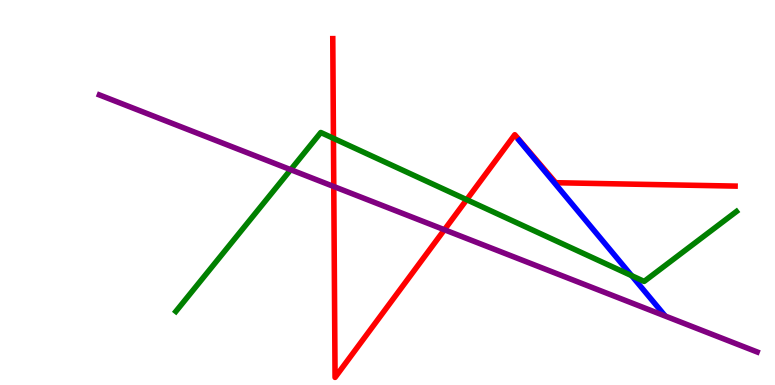[{'lines': ['blue', 'red'], 'intersections': []}, {'lines': ['green', 'red'], 'intersections': [{'x': 4.3, 'y': 6.41}, {'x': 6.02, 'y': 4.81}]}, {'lines': ['purple', 'red'], 'intersections': [{'x': 4.31, 'y': 5.16}, {'x': 5.73, 'y': 4.03}]}, {'lines': ['blue', 'green'], 'intersections': [{'x': 8.15, 'y': 2.84}]}, {'lines': ['blue', 'purple'], 'intersections': []}, {'lines': ['green', 'purple'], 'intersections': [{'x': 3.75, 'y': 5.59}]}]